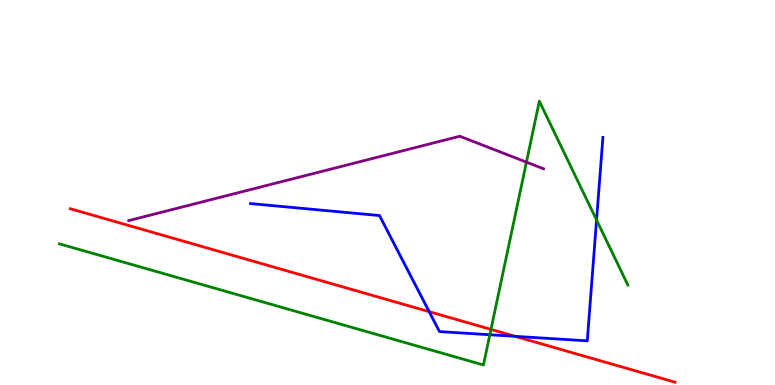[{'lines': ['blue', 'red'], 'intersections': [{'x': 5.54, 'y': 1.9}, {'x': 6.65, 'y': 1.26}]}, {'lines': ['green', 'red'], 'intersections': [{'x': 6.34, 'y': 1.44}]}, {'lines': ['purple', 'red'], 'intersections': []}, {'lines': ['blue', 'green'], 'intersections': [{'x': 6.32, 'y': 1.31}, {'x': 7.7, 'y': 4.29}]}, {'lines': ['blue', 'purple'], 'intersections': []}, {'lines': ['green', 'purple'], 'intersections': [{'x': 6.79, 'y': 5.79}]}]